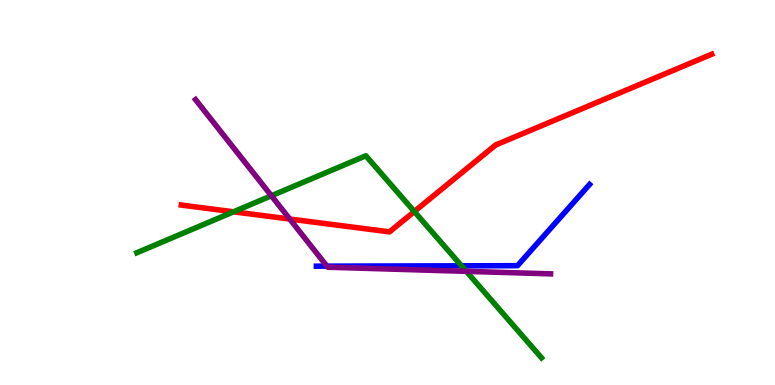[{'lines': ['blue', 'red'], 'intersections': []}, {'lines': ['green', 'red'], 'intersections': [{'x': 3.01, 'y': 4.5}, {'x': 5.35, 'y': 4.51}]}, {'lines': ['purple', 'red'], 'intersections': [{'x': 3.74, 'y': 4.31}]}, {'lines': ['blue', 'green'], 'intersections': [{'x': 5.96, 'y': 3.1}]}, {'lines': ['blue', 'purple'], 'intersections': [{'x': 4.22, 'y': 3.09}]}, {'lines': ['green', 'purple'], 'intersections': [{'x': 3.5, 'y': 4.91}, {'x': 6.02, 'y': 2.95}]}]